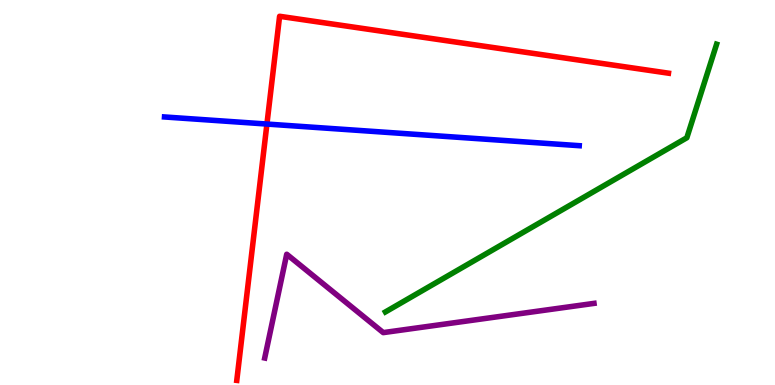[{'lines': ['blue', 'red'], 'intersections': [{'x': 3.44, 'y': 6.78}]}, {'lines': ['green', 'red'], 'intersections': []}, {'lines': ['purple', 'red'], 'intersections': []}, {'lines': ['blue', 'green'], 'intersections': []}, {'lines': ['blue', 'purple'], 'intersections': []}, {'lines': ['green', 'purple'], 'intersections': []}]